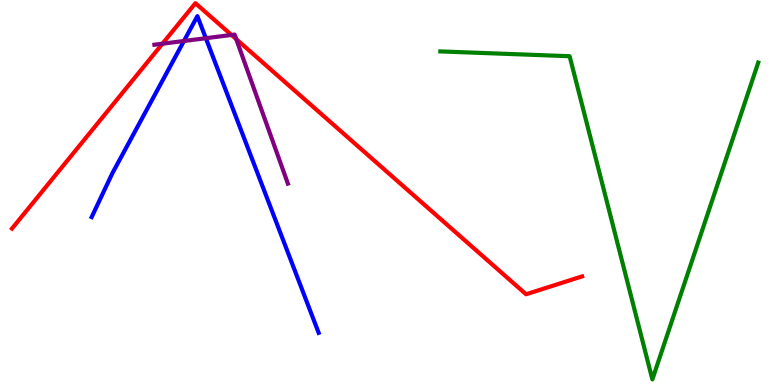[{'lines': ['blue', 'red'], 'intersections': []}, {'lines': ['green', 'red'], 'intersections': []}, {'lines': ['purple', 'red'], 'intersections': [{'x': 2.1, 'y': 8.86}, {'x': 2.99, 'y': 9.09}, {'x': 3.05, 'y': 8.98}]}, {'lines': ['blue', 'green'], 'intersections': []}, {'lines': ['blue', 'purple'], 'intersections': [{'x': 2.37, 'y': 8.94}, {'x': 2.66, 'y': 9.01}]}, {'lines': ['green', 'purple'], 'intersections': []}]